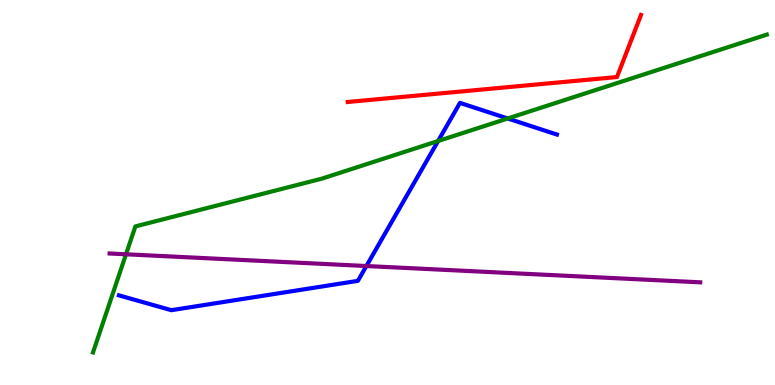[{'lines': ['blue', 'red'], 'intersections': []}, {'lines': ['green', 'red'], 'intersections': []}, {'lines': ['purple', 'red'], 'intersections': []}, {'lines': ['blue', 'green'], 'intersections': [{'x': 5.65, 'y': 6.34}, {'x': 6.55, 'y': 6.92}]}, {'lines': ['blue', 'purple'], 'intersections': [{'x': 4.73, 'y': 3.09}]}, {'lines': ['green', 'purple'], 'intersections': [{'x': 1.63, 'y': 3.39}]}]